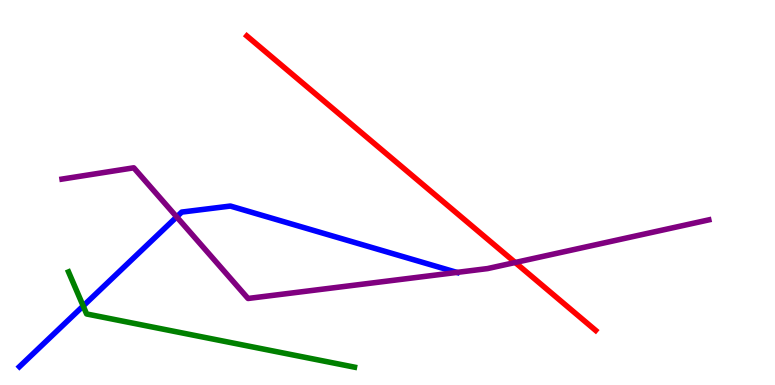[{'lines': ['blue', 'red'], 'intersections': []}, {'lines': ['green', 'red'], 'intersections': []}, {'lines': ['purple', 'red'], 'intersections': [{'x': 6.65, 'y': 3.18}]}, {'lines': ['blue', 'green'], 'intersections': [{'x': 1.07, 'y': 2.05}]}, {'lines': ['blue', 'purple'], 'intersections': [{'x': 2.28, 'y': 4.37}, {'x': 5.9, 'y': 2.92}]}, {'lines': ['green', 'purple'], 'intersections': []}]